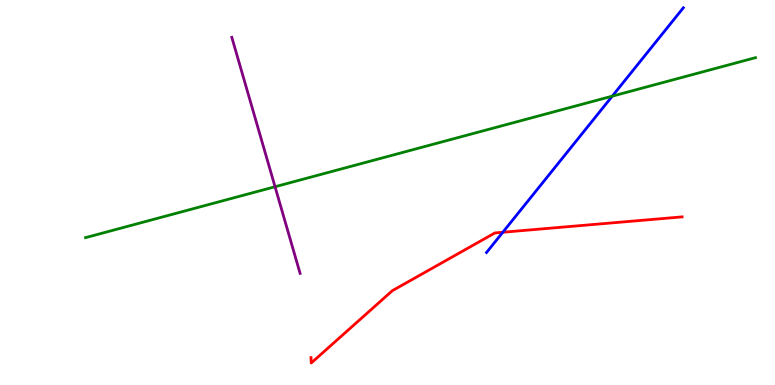[{'lines': ['blue', 'red'], 'intersections': [{'x': 6.49, 'y': 3.97}]}, {'lines': ['green', 'red'], 'intersections': []}, {'lines': ['purple', 'red'], 'intersections': []}, {'lines': ['blue', 'green'], 'intersections': [{'x': 7.9, 'y': 7.5}]}, {'lines': ['blue', 'purple'], 'intersections': []}, {'lines': ['green', 'purple'], 'intersections': [{'x': 3.55, 'y': 5.15}]}]